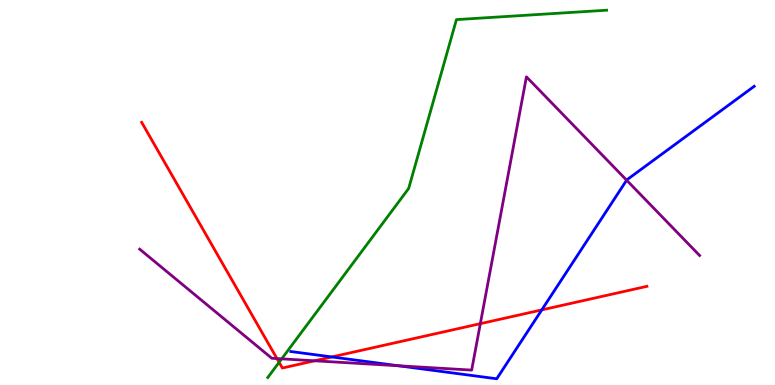[{'lines': ['blue', 'red'], 'intersections': [{'x': 4.28, 'y': 0.729}, {'x': 6.99, 'y': 1.95}]}, {'lines': ['green', 'red'], 'intersections': [{'x': 3.6, 'y': 0.589}]}, {'lines': ['purple', 'red'], 'intersections': [{'x': 3.57, 'y': 0.687}, {'x': 4.06, 'y': 0.629}, {'x': 6.2, 'y': 1.59}]}, {'lines': ['blue', 'green'], 'intersections': []}, {'lines': ['blue', 'purple'], 'intersections': [{'x': 5.14, 'y': 0.5}, {'x': 8.09, 'y': 5.32}]}, {'lines': ['green', 'purple'], 'intersections': [{'x': 3.63, 'y': 0.679}]}]